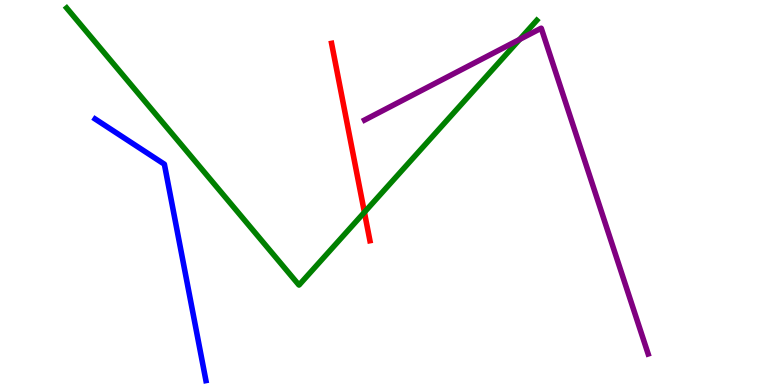[{'lines': ['blue', 'red'], 'intersections': []}, {'lines': ['green', 'red'], 'intersections': [{'x': 4.7, 'y': 4.49}]}, {'lines': ['purple', 'red'], 'intersections': []}, {'lines': ['blue', 'green'], 'intersections': []}, {'lines': ['blue', 'purple'], 'intersections': []}, {'lines': ['green', 'purple'], 'intersections': [{'x': 6.71, 'y': 8.98}]}]